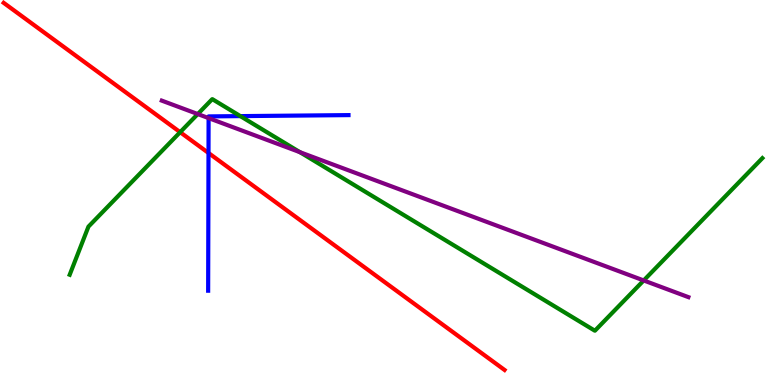[{'lines': ['blue', 'red'], 'intersections': [{'x': 2.69, 'y': 6.03}]}, {'lines': ['green', 'red'], 'intersections': [{'x': 2.32, 'y': 6.57}]}, {'lines': ['purple', 'red'], 'intersections': []}, {'lines': ['blue', 'green'], 'intersections': [{'x': 3.1, 'y': 6.98}]}, {'lines': ['blue', 'purple'], 'intersections': [{'x': 2.69, 'y': 6.93}]}, {'lines': ['green', 'purple'], 'intersections': [{'x': 2.55, 'y': 7.04}, {'x': 3.87, 'y': 6.05}, {'x': 8.31, 'y': 2.72}]}]